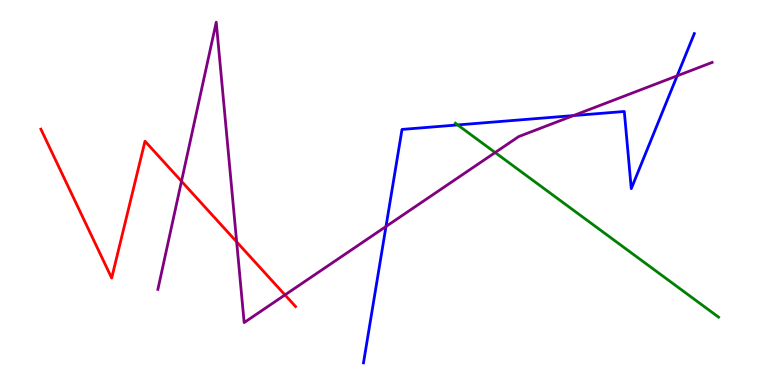[{'lines': ['blue', 'red'], 'intersections': []}, {'lines': ['green', 'red'], 'intersections': []}, {'lines': ['purple', 'red'], 'intersections': [{'x': 2.34, 'y': 5.29}, {'x': 3.05, 'y': 3.72}, {'x': 3.68, 'y': 2.34}]}, {'lines': ['blue', 'green'], 'intersections': [{'x': 5.91, 'y': 6.76}]}, {'lines': ['blue', 'purple'], 'intersections': [{'x': 4.98, 'y': 4.12}, {'x': 7.4, 'y': 7.0}, {'x': 8.74, 'y': 8.03}]}, {'lines': ['green', 'purple'], 'intersections': [{'x': 6.39, 'y': 6.04}]}]